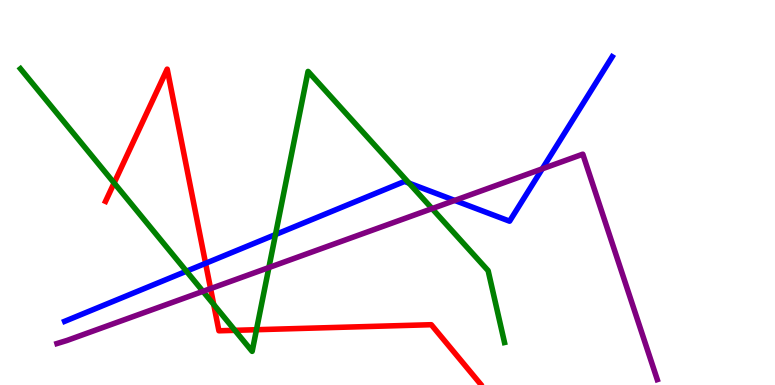[{'lines': ['blue', 'red'], 'intersections': [{'x': 2.65, 'y': 3.16}]}, {'lines': ['green', 'red'], 'intersections': [{'x': 1.47, 'y': 5.25}, {'x': 2.76, 'y': 2.09}, {'x': 3.03, 'y': 1.42}, {'x': 3.31, 'y': 1.44}]}, {'lines': ['purple', 'red'], 'intersections': [{'x': 2.72, 'y': 2.5}]}, {'lines': ['blue', 'green'], 'intersections': [{'x': 2.41, 'y': 2.96}, {'x': 3.55, 'y': 3.91}, {'x': 5.28, 'y': 5.24}]}, {'lines': ['blue', 'purple'], 'intersections': [{'x': 5.87, 'y': 4.79}, {'x': 7.0, 'y': 5.61}]}, {'lines': ['green', 'purple'], 'intersections': [{'x': 2.62, 'y': 2.43}, {'x': 3.47, 'y': 3.05}, {'x': 5.57, 'y': 4.58}]}]